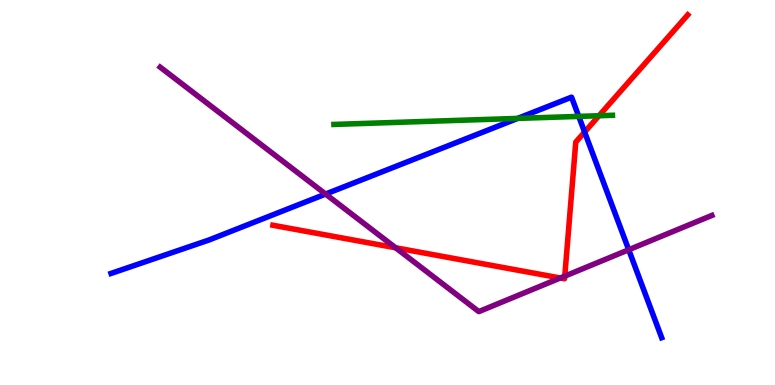[{'lines': ['blue', 'red'], 'intersections': [{'x': 7.54, 'y': 6.57}]}, {'lines': ['green', 'red'], 'intersections': [{'x': 7.73, 'y': 6.99}]}, {'lines': ['purple', 'red'], 'intersections': [{'x': 5.1, 'y': 3.56}, {'x': 7.23, 'y': 2.78}, {'x': 7.29, 'y': 2.83}]}, {'lines': ['blue', 'green'], 'intersections': [{'x': 6.68, 'y': 6.92}, {'x': 7.47, 'y': 6.98}]}, {'lines': ['blue', 'purple'], 'intersections': [{'x': 4.2, 'y': 4.96}, {'x': 8.11, 'y': 3.51}]}, {'lines': ['green', 'purple'], 'intersections': []}]